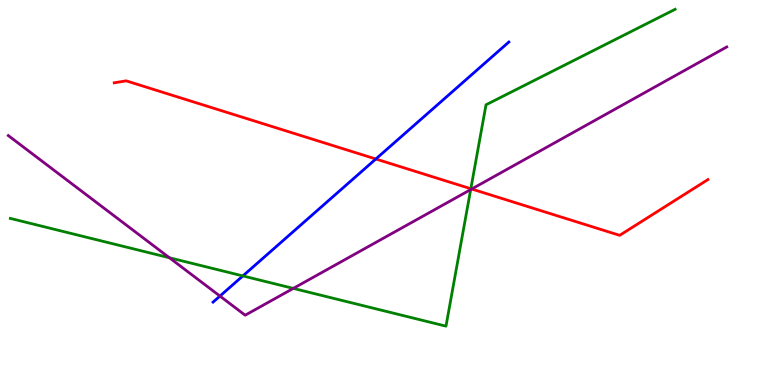[{'lines': ['blue', 'red'], 'intersections': [{'x': 4.85, 'y': 5.87}]}, {'lines': ['green', 'red'], 'intersections': [{'x': 6.08, 'y': 5.1}]}, {'lines': ['purple', 'red'], 'intersections': [{'x': 6.09, 'y': 5.09}]}, {'lines': ['blue', 'green'], 'intersections': [{'x': 3.13, 'y': 2.83}]}, {'lines': ['blue', 'purple'], 'intersections': [{'x': 2.84, 'y': 2.31}]}, {'lines': ['green', 'purple'], 'intersections': [{'x': 2.19, 'y': 3.31}, {'x': 3.78, 'y': 2.51}, {'x': 6.07, 'y': 5.08}]}]